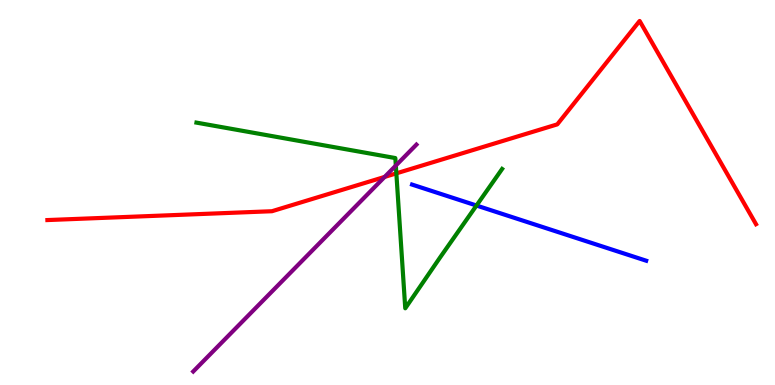[{'lines': ['blue', 'red'], 'intersections': []}, {'lines': ['green', 'red'], 'intersections': [{'x': 5.11, 'y': 5.5}]}, {'lines': ['purple', 'red'], 'intersections': [{'x': 4.96, 'y': 5.4}]}, {'lines': ['blue', 'green'], 'intersections': [{'x': 6.15, 'y': 4.66}]}, {'lines': ['blue', 'purple'], 'intersections': []}, {'lines': ['green', 'purple'], 'intersections': [{'x': 5.11, 'y': 5.7}]}]